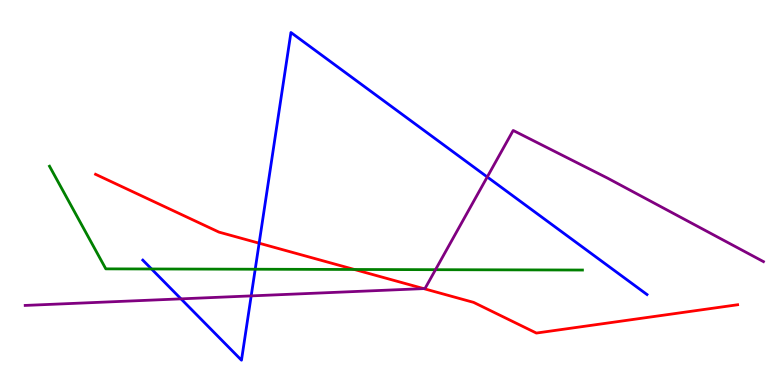[{'lines': ['blue', 'red'], 'intersections': [{'x': 3.34, 'y': 3.68}]}, {'lines': ['green', 'red'], 'intersections': [{'x': 4.57, 'y': 3.0}]}, {'lines': ['purple', 'red'], 'intersections': [{'x': 5.47, 'y': 2.5}]}, {'lines': ['blue', 'green'], 'intersections': [{'x': 1.96, 'y': 3.01}, {'x': 3.29, 'y': 3.01}]}, {'lines': ['blue', 'purple'], 'intersections': [{'x': 2.34, 'y': 2.24}, {'x': 3.24, 'y': 2.31}, {'x': 6.29, 'y': 5.4}]}, {'lines': ['green', 'purple'], 'intersections': [{'x': 5.62, 'y': 3.0}]}]